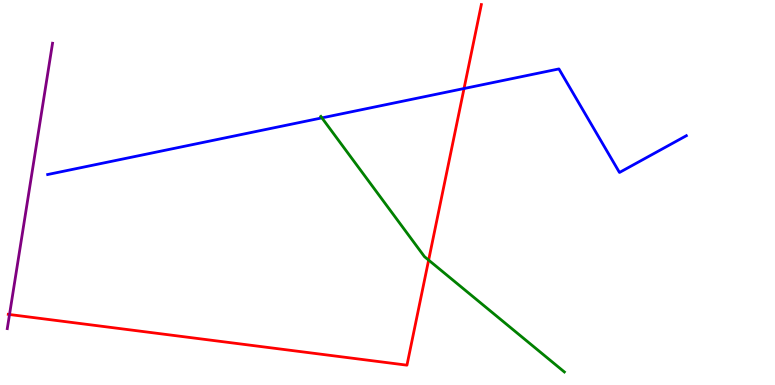[{'lines': ['blue', 'red'], 'intersections': [{'x': 5.99, 'y': 7.7}]}, {'lines': ['green', 'red'], 'intersections': [{'x': 5.53, 'y': 3.24}]}, {'lines': ['purple', 'red'], 'intersections': [{'x': 0.123, 'y': 1.83}]}, {'lines': ['blue', 'green'], 'intersections': [{'x': 4.15, 'y': 6.94}]}, {'lines': ['blue', 'purple'], 'intersections': []}, {'lines': ['green', 'purple'], 'intersections': []}]